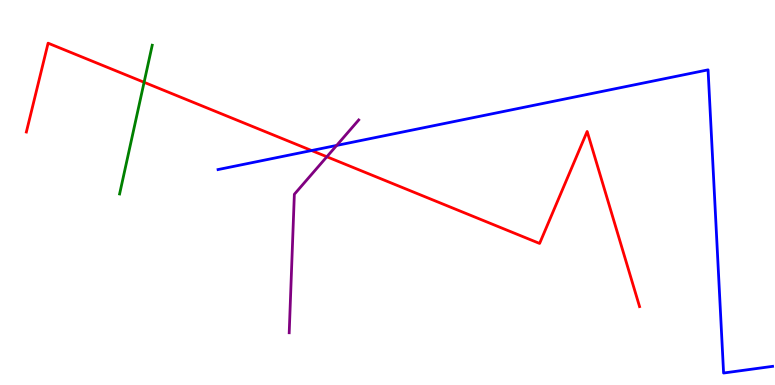[{'lines': ['blue', 'red'], 'intersections': [{'x': 4.02, 'y': 6.09}]}, {'lines': ['green', 'red'], 'intersections': [{'x': 1.86, 'y': 7.86}]}, {'lines': ['purple', 'red'], 'intersections': [{'x': 4.22, 'y': 5.93}]}, {'lines': ['blue', 'green'], 'intersections': []}, {'lines': ['blue', 'purple'], 'intersections': [{'x': 4.34, 'y': 6.22}]}, {'lines': ['green', 'purple'], 'intersections': []}]